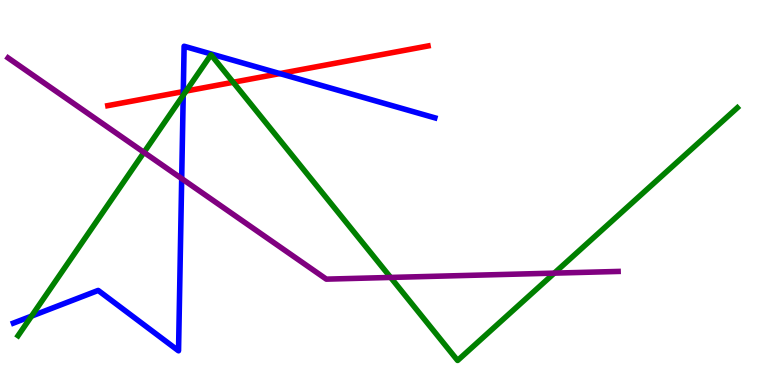[{'lines': ['blue', 'red'], 'intersections': [{'x': 2.36, 'y': 7.62}, {'x': 3.61, 'y': 8.09}]}, {'lines': ['green', 'red'], 'intersections': [{'x': 2.4, 'y': 7.63}, {'x': 3.01, 'y': 7.86}]}, {'lines': ['purple', 'red'], 'intersections': []}, {'lines': ['blue', 'green'], 'intersections': [{'x': 0.407, 'y': 1.79}, {'x': 2.36, 'y': 7.53}]}, {'lines': ['blue', 'purple'], 'intersections': [{'x': 2.34, 'y': 5.36}]}, {'lines': ['green', 'purple'], 'intersections': [{'x': 1.86, 'y': 6.04}, {'x': 5.04, 'y': 2.79}, {'x': 7.15, 'y': 2.91}]}]